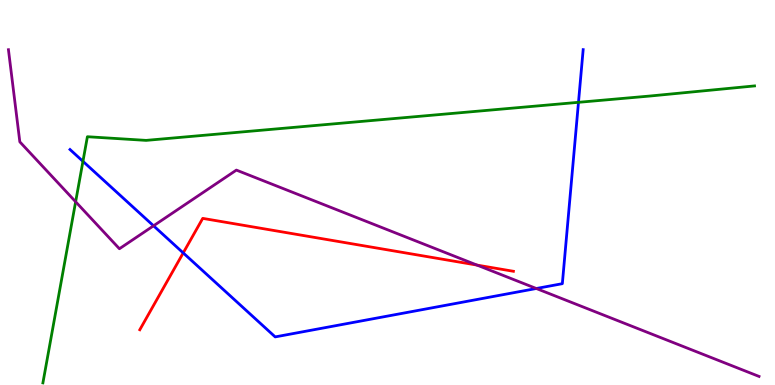[{'lines': ['blue', 'red'], 'intersections': [{'x': 2.36, 'y': 3.43}]}, {'lines': ['green', 'red'], 'intersections': []}, {'lines': ['purple', 'red'], 'intersections': [{'x': 6.16, 'y': 3.11}]}, {'lines': ['blue', 'green'], 'intersections': [{'x': 1.07, 'y': 5.81}, {'x': 7.46, 'y': 7.34}]}, {'lines': ['blue', 'purple'], 'intersections': [{'x': 1.98, 'y': 4.14}, {'x': 6.92, 'y': 2.51}]}, {'lines': ['green', 'purple'], 'intersections': [{'x': 0.976, 'y': 4.76}]}]